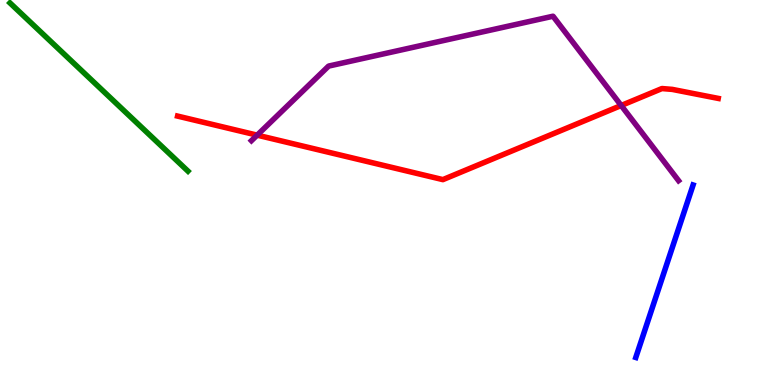[{'lines': ['blue', 'red'], 'intersections': []}, {'lines': ['green', 'red'], 'intersections': []}, {'lines': ['purple', 'red'], 'intersections': [{'x': 3.32, 'y': 6.49}, {'x': 8.02, 'y': 7.26}]}, {'lines': ['blue', 'green'], 'intersections': []}, {'lines': ['blue', 'purple'], 'intersections': []}, {'lines': ['green', 'purple'], 'intersections': []}]